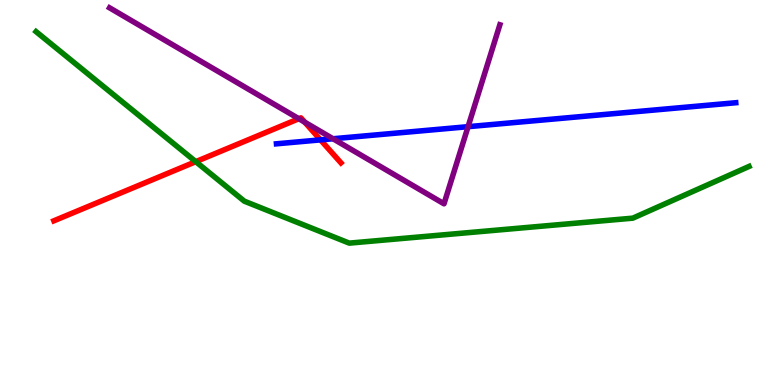[{'lines': ['blue', 'red'], 'intersections': [{'x': 4.14, 'y': 6.37}]}, {'lines': ['green', 'red'], 'intersections': [{'x': 2.53, 'y': 5.8}]}, {'lines': ['purple', 'red'], 'intersections': [{'x': 3.86, 'y': 6.92}, {'x': 3.93, 'y': 6.83}]}, {'lines': ['blue', 'green'], 'intersections': []}, {'lines': ['blue', 'purple'], 'intersections': [{'x': 4.3, 'y': 6.4}, {'x': 6.04, 'y': 6.71}]}, {'lines': ['green', 'purple'], 'intersections': []}]